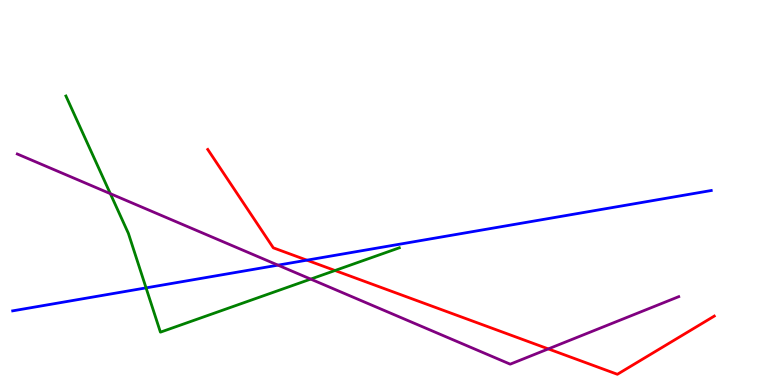[{'lines': ['blue', 'red'], 'intersections': [{'x': 3.96, 'y': 3.24}]}, {'lines': ['green', 'red'], 'intersections': [{'x': 4.32, 'y': 2.97}]}, {'lines': ['purple', 'red'], 'intersections': [{'x': 7.08, 'y': 0.938}]}, {'lines': ['blue', 'green'], 'intersections': [{'x': 1.88, 'y': 2.52}]}, {'lines': ['blue', 'purple'], 'intersections': [{'x': 3.59, 'y': 3.11}]}, {'lines': ['green', 'purple'], 'intersections': [{'x': 1.42, 'y': 4.97}, {'x': 4.01, 'y': 2.75}]}]